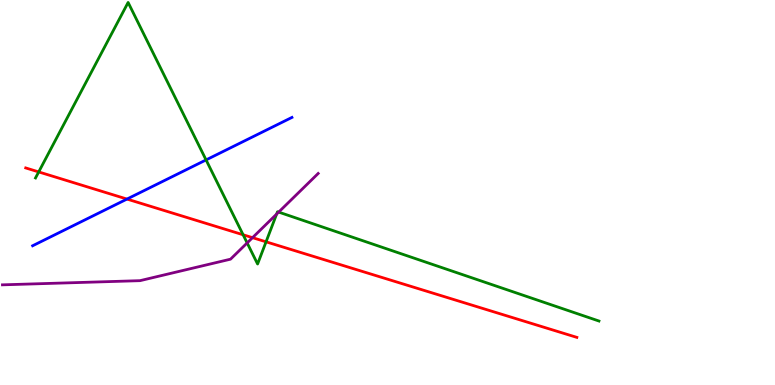[{'lines': ['blue', 'red'], 'intersections': [{'x': 1.64, 'y': 4.83}]}, {'lines': ['green', 'red'], 'intersections': [{'x': 0.499, 'y': 5.53}, {'x': 3.14, 'y': 3.9}, {'x': 3.43, 'y': 3.72}]}, {'lines': ['purple', 'red'], 'intersections': [{'x': 3.26, 'y': 3.83}]}, {'lines': ['blue', 'green'], 'intersections': [{'x': 2.66, 'y': 5.85}]}, {'lines': ['blue', 'purple'], 'intersections': []}, {'lines': ['green', 'purple'], 'intersections': [{'x': 3.19, 'y': 3.69}, {'x': 3.57, 'y': 4.44}, {'x': 3.6, 'y': 4.49}]}]